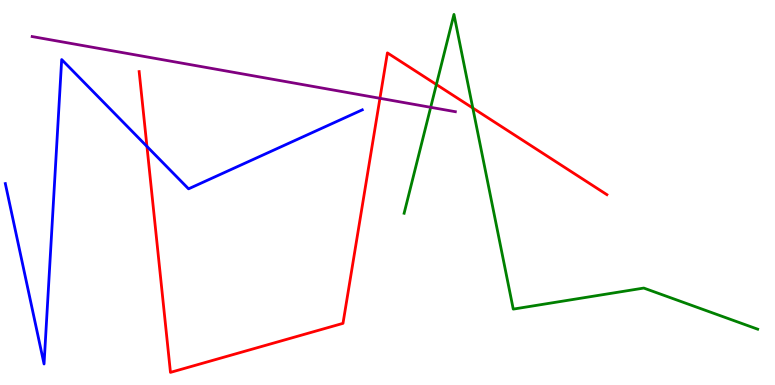[{'lines': ['blue', 'red'], 'intersections': [{'x': 1.9, 'y': 6.2}]}, {'lines': ['green', 'red'], 'intersections': [{'x': 5.63, 'y': 7.8}, {'x': 6.1, 'y': 7.19}]}, {'lines': ['purple', 'red'], 'intersections': [{'x': 4.9, 'y': 7.45}]}, {'lines': ['blue', 'green'], 'intersections': []}, {'lines': ['blue', 'purple'], 'intersections': []}, {'lines': ['green', 'purple'], 'intersections': [{'x': 5.56, 'y': 7.21}]}]